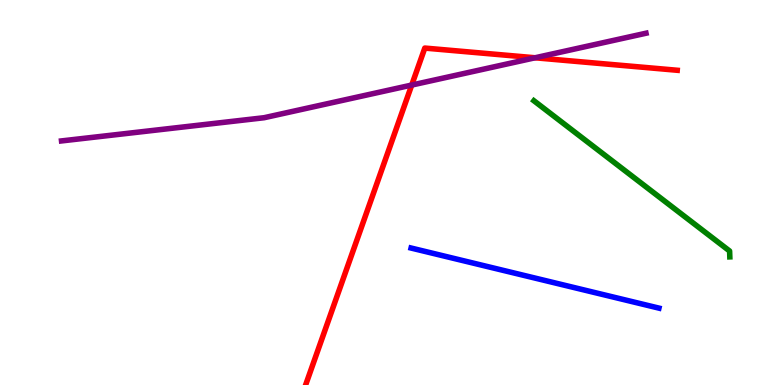[{'lines': ['blue', 'red'], 'intersections': []}, {'lines': ['green', 'red'], 'intersections': []}, {'lines': ['purple', 'red'], 'intersections': [{'x': 5.31, 'y': 7.79}, {'x': 6.9, 'y': 8.5}]}, {'lines': ['blue', 'green'], 'intersections': []}, {'lines': ['blue', 'purple'], 'intersections': []}, {'lines': ['green', 'purple'], 'intersections': []}]